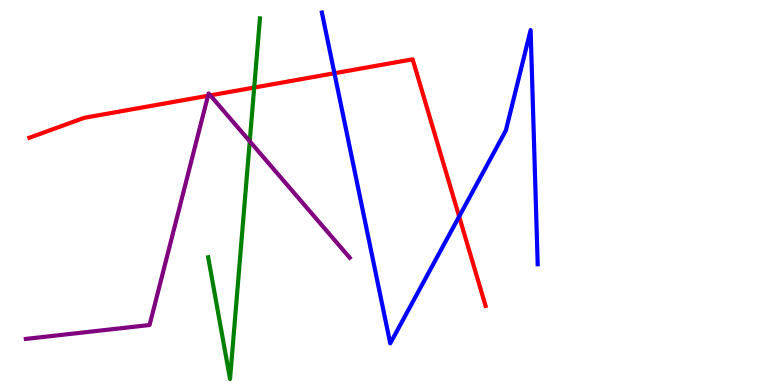[{'lines': ['blue', 'red'], 'intersections': [{'x': 4.32, 'y': 8.1}, {'x': 5.92, 'y': 4.38}]}, {'lines': ['green', 'red'], 'intersections': [{'x': 3.28, 'y': 7.73}]}, {'lines': ['purple', 'red'], 'intersections': [{'x': 2.68, 'y': 7.51}, {'x': 2.71, 'y': 7.52}]}, {'lines': ['blue', 'green'], 'intersections': []}, {'lines': ['blue', 'purple'], 'intersections': []}, {'lines': ['green', 'purple'], 'intersections': [{'x': 3.22, 'y': 6.33}]}]